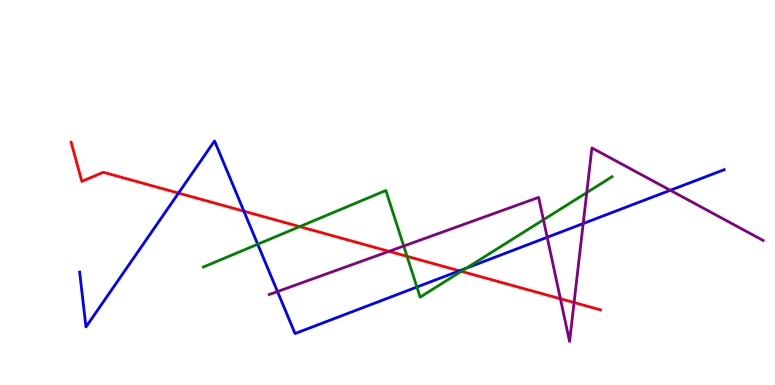[{'lines': ['blue', 'red'], 'intersections': [{'x': 2.3, 'y': 4.98}, {'x': 3.15, 'y': 4.51}, {'x': 5.93, 'y': 2.97}]}, {'lines': ['green', 'red'], 'intersections': [{'x': 3.87, 'y': 4.11}, {'x': 5.25, 'y': 3.34}, {'x': 5.95, 'y': 2.95}]}, {'lines': ['purple', 'red'], 'intersections': [{'x': 5.02, 'y': 3.47}, {'x': 7.23, 'y': 2.24}, {'x': 7.41, 'y': 2.14}]}, {'lines': ['blue', 'green'], 'intersections': [{'x': 3.33, 'y': 3.66}, {'x': 5.38, 'y': 2.54}, {'x': 6.02, 'y': 3.04}]}, {'lines': ['blue', 'purple'], 'intersections': [{'x': 3.58, 'y': 2.43}, {'x': 7.06, 'y': 3.84}, {'x': 7.52, 'y': 4.19}, {'x': 8.65, 'y': 5.06}]}, {'lines': ['green', 'purple'], 'intersections': [{'x': 5.21, 'y': 3.61}, {'x': 7.01, 'y': 4.29}, {'x': 7.57, 'y': 5.0}]}]